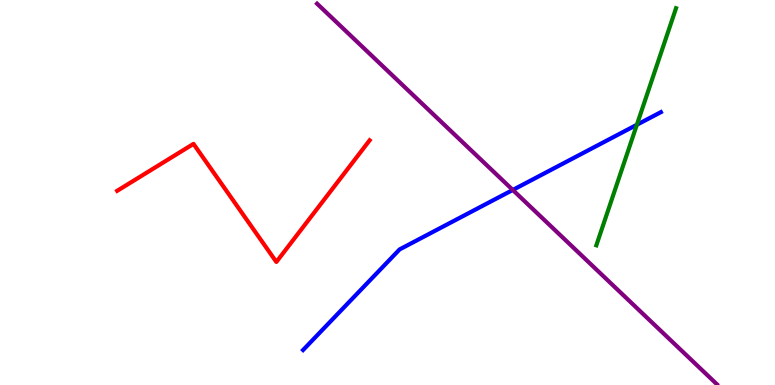[{'lines': ['blue', 'red'], 'intersections': []}, {'lines': ['green', 'red'], 'intersections': []}, {'lines': ['purple', 'red'], 'intersections': []}, {'lines': ['blue', 'green'], 'intersections': [{'x': 8.22, 'y': 6.76}]}, {'lines': ['blue', 'purple'], 'intersections': [{'x': 6.62, 'y': 5.07}]}, {'lines': ['green', 'purple'], 'intersections': []}]